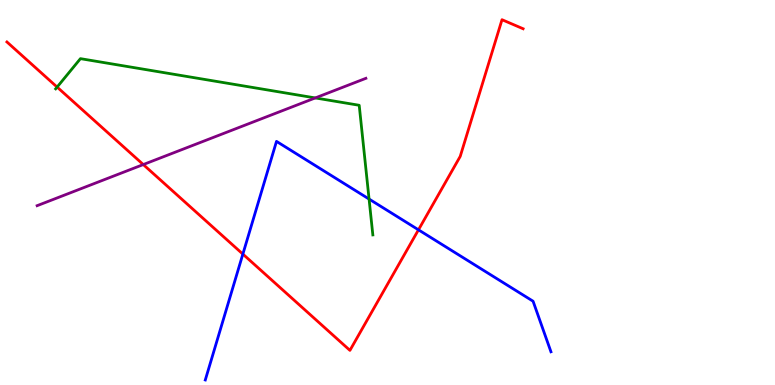[{'lines': ['blue', 'red'], 'intersections': [{'x': 3.13, 'y': 3.4}, {'x': 5.4, 'y': 4.03}]}, {'lines': ['green', 'red'], 'intersections': [{'x': 0.737, 'y': 7.74}]}, {'lines': ['purple', 'red'], 'intersections': [{'x': 1.85, 'y': 5.73}]}, {'lines': ['blue', 'green'], 'intersections': [{'x': 4.76, 'y': 4.83}]}, {'lines': ['blue', 'purple'], 'intersections': []}, {'lines': ['green', 'purple'], 'intersections': [{'x': 4.07, 'y': 7.46}]}]